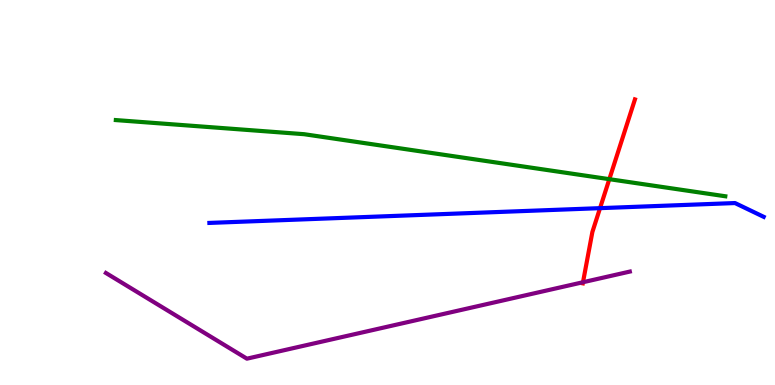[{'lines': ['blue', 'red'], 'intersections': [{'x': 7.74, 'y': 4.59}]}, {'lines': ['green', 'red'], 'intersections': [{'x': 7.86, 'y': 5.35}]}, {'lines': ['purple', 'red'], 'intersections': [{'x': 7.52, 'y': 2.67}]}, {'lines': ['blue', 'green'], 'intersections': []}, {'lines': ['blue', 'purple'], 'intersections': []}, {'lines': ['green', 'purple'], 'intersections': []}]